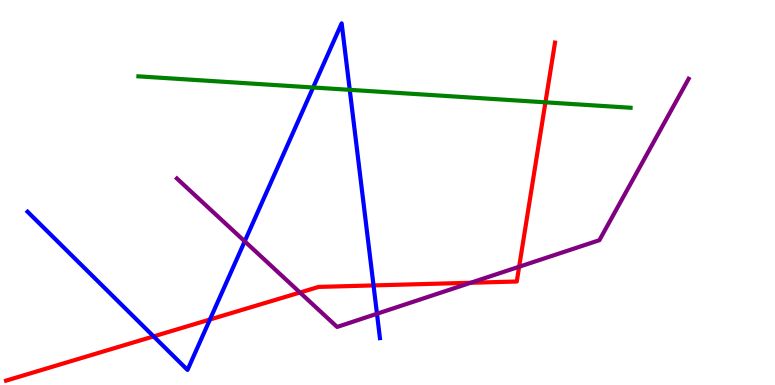[{'lines': ['blue', 'red'], 'intersections': [{'x': 1.98, 'y': 1.26}, {'x': 2.71, 'y': 1.7}, {'x': 4.82, 'y': 2.59}]}, {'lines': ['green', 'red'], 'intersections': [{'x': 7.04, 'y': 7.34}]}, {'lines': ['purple', 'red'], 'intersections': [{'x': 3.87, 'y': 2.4}, {'x': 6.07, 'y': 2.66}, {'x': 6.7, 'y': 3.07}]}, {'lines': ['blue', 'green'], 'intersections': [{'x': 4.04, 'y': 7.73}, {'x': 4.51, 'y': 7.67}]}, {'lines': ['blue', 'purple'], 'intersections': [{'x': 3.16, 'y': 3.73}, {'x': 4.86, 'y': 1.85}]}, {'lines': ['green', 'purple'], 'intersections': []}]